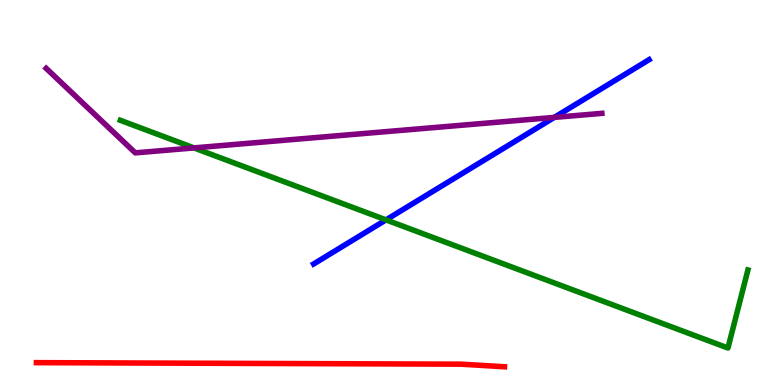[{'lines': ['blue', 'red'], 'intersections': []}, {'lines': ['green', 'red'], 'intersections': []}, {'lines': ['purple', 'red'], 'intersections': []}, {'lines': ['blue', 'green'], 'intersections': [{'x': 4.98, 'y': 4.29}]}, {'lines': ['blue', 'purple'], 'intersections': [{'x': 7.15, 'y': 6.95}]}, {'lines': ['green', 'purple'], 'intersections': [{'x': 2.5, 'y': 6.16}]}]